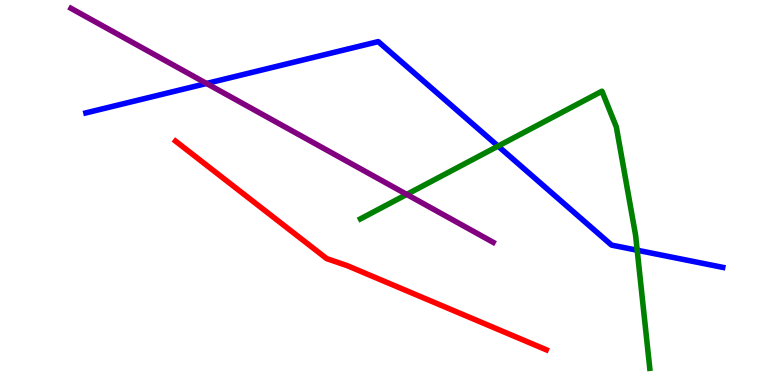[{'lines': ['blue', 'red'], 'intersections': []}, {'lines': ['green', 'red'], 'intersections': []}, {'lines': ['purple', 'red'], 'intersections': []}, {'lines': ['blue', 'green'], 'intersections': [{'x': 6.43, 'y': 6.2}, {'x': 8.22, 'y': 3.5}]}, {'lines': ['blue', 'purple'], 'intersections': [{'x': 2.67, 'y': 7.83}]}, {'lines': ['green', 'purple'], 'intersections': [{'x': 5.25, 'y': 4.95}]}]